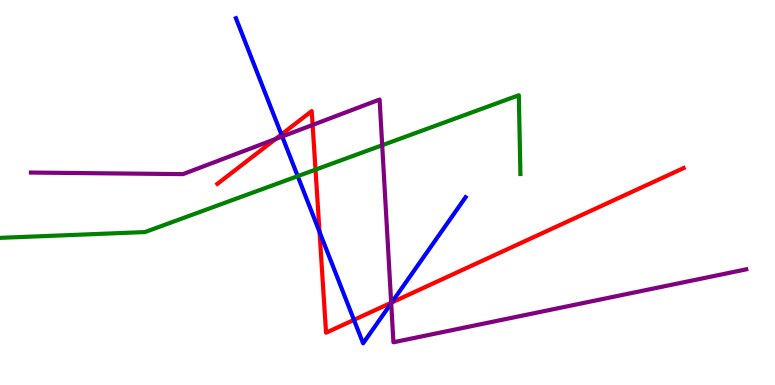[{'lines': ['blue', 'red'], 'intersections': [{'x': 3.63, 'y': 6.51}, {'x': 4.12, 'y': 3.98}, {'x': 4.57, 'y': 1.69}, {'x': 5.05, 'y': 2.14}]}, {'lines': ['green', 'red'], 'intersections': [{'x': 4.07, 'y': 5.59}]}, {'lines': ['purple', 'red'], 'intersections': [{'x': 3.56, 'y': 6.39}, {'x': 4.03, 'y': 6.75}, {'x': 5.05, 'y': 2.14}]}, {'lines': ['blue', 'green'], 'intersections': [{'x': 3.84, 'y': 5.42}]}, {'lines': ['blue', 'purple'], 'intersections': [{'x': 3.64, 'y': 6.46}, {'x': 5.05, 'y': 2.12}]}, {'lines': ['green', 'purple'], 'intersections': [{'x': 4.93, 'y': 6.23}]}]